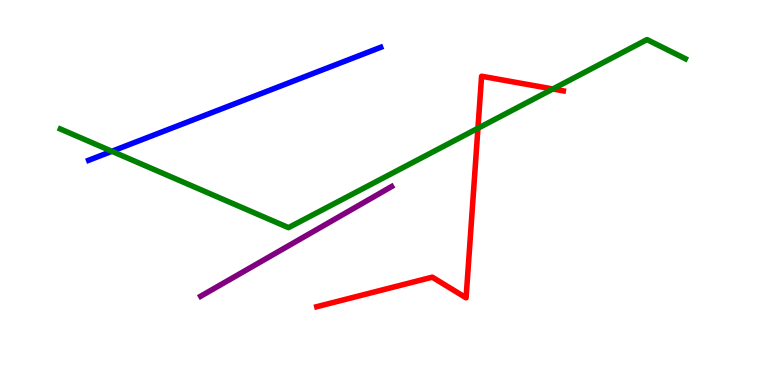[{'lines': ['blue', 'red'], 'intersections': []}, {'lines': ['green', 'red'], 'intersections': [{'x': 6.17, 'y': 6.67}, {'x': 7.13, 'y': 7.69}]}, {'lines': ['purple', 'red'], 'intersections': []}, {'lines': ['blue', 'green'], 'intersections': [{'x': 1.44, 'y': 6.07}]}, {'lines': ['blue', 'purple'], 'intersections': []}, {'lines': ['green', 'purple'], 'intersections': []}]